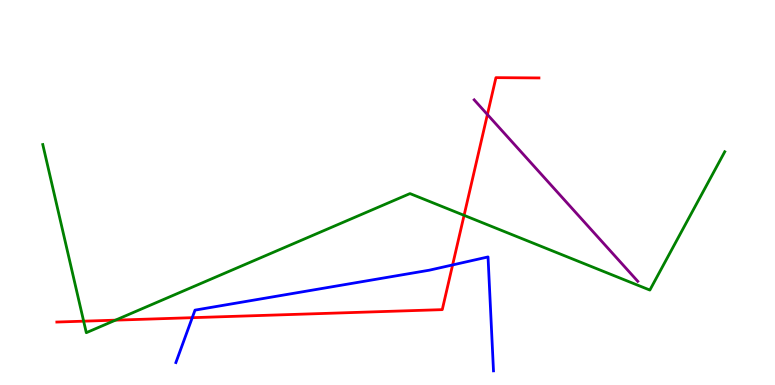[{'lines': ['blue', 'red'], 'intersections': [{'x': 2.48, 'y': 1.75}, {'x': 5.84, 'y': 3.12}]}, {'lines': ['green', 'red'], 'intersections': [{'x': 1.08, 'y': 1.66}, {'x': 1.49, 'y': 1.68}, {'x': 5.99, 'y': 4.41}]}, {'lines': ['purple', 'red'], 'intersections': [{'x': 6.29, 'y': 7.03}]}, {'lines': ['blue', 'green'], 'intersections': []}, {'lines': ['blue', 'purple'], 'intersections': []}, {'lines': ['green', 'purple'], 'intersections': []}]